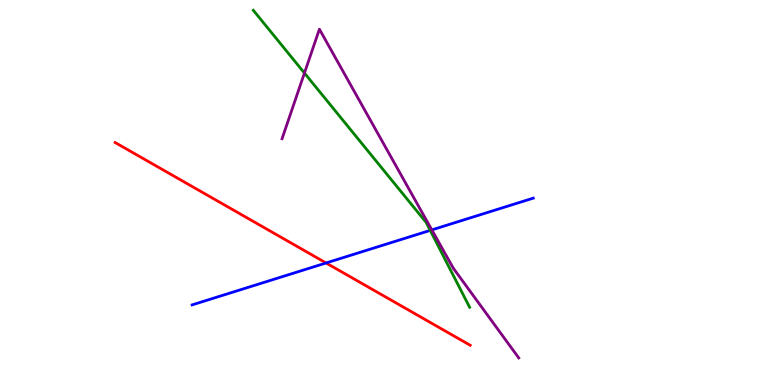[{'lines': ['blue', 'red'], 'intersections': [{'x': 4.21, 'y': 3.17}]}, {'lines': ['green', 'red'], 'intersections': []}, {'lines': ['purple', 'red'], 'intersections': []}, {'lines': ['blue', 'green'], 'intersections': [{'x': 5.55, 'y': 4.02}]}, {'lines': ['blue', 'purple'], 'intersections': [{'x': 5.57, 'y': 4.03}]}, {'lines': ['green', 'purple'], 'intersections': [{'x': 3.93, 'y': 8.1}]}]